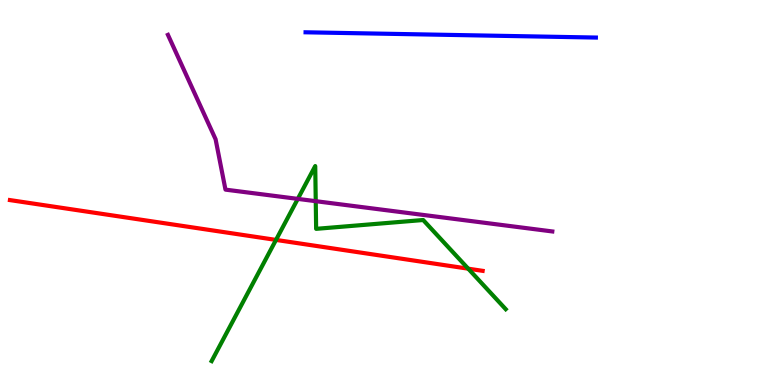[{'lines': ['blue', 'red'], 'intersections': []}, {'lines': ['green', 'red'], 'intersections': [{'x': 3.56, 'y': 3.77}, {'x': 6.04, 'y': 3.02}]}, {'lines': ['purple', 'red'], 'intersections': []}, {'lines': ['blue', 'green'], 'intersections': []}, {'lines': ['blue', 'purple'], 'intersections': []}, {'lines': ['green', 'purple'], 'intersections': [{'x': 3.84, 'y': 4.83}, {'x': 4.07, 'y': 4.77}]}]